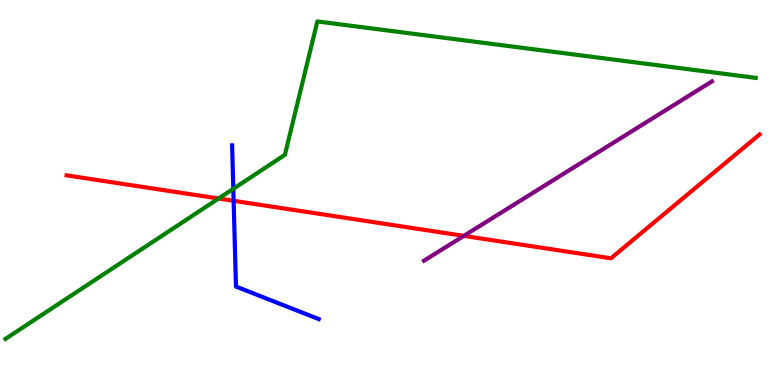[{'lines': ['blue', 'red'], 'intersections': [{'x': 3.01, 'y': 4.78}]}, {'lines': ['green', 'red'], 'intersections': [{'x': 2.82, 'y': 4.84}]}, {'lines': ['purple', 'red'], 'intersections': [{'x': 5.99, 'y': 3.87}]}, {'lines': ['blue', 'green'], 'intersections': [{'x': 3.01, 'y': 5.1}]}, {'lines': ['blue', 'purple'], 'intersections': []}, {'lines': ['green', 'purple'], 'intersections': []}]